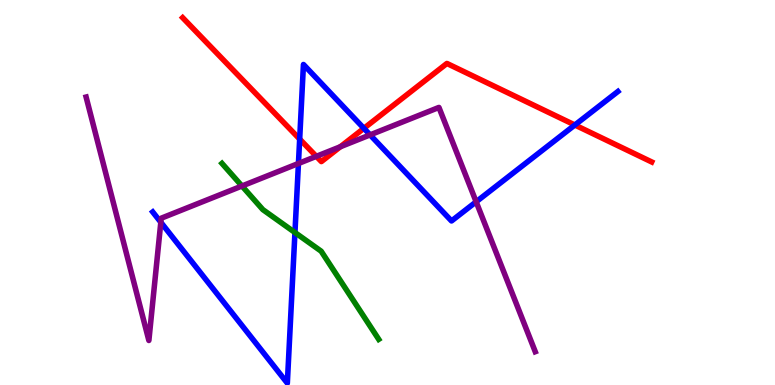[{'lines': ['blue', 'red'], 'intersections': [{'x': 3.87, 'y': 6.39}, {'x': 4.7, 'y': 6.67}, {'x': 7.42, 'y': 6.75}]}, {'lines': ['green', 'red'], 'intersections': []}, {'lines': ['purple', 'red'], 'intersections': [{'x': 4.08, 'y': 5.94}, {'x': 4.39, 'y': 6.19}]}, {'lines': ['blue', 'green'], 'intersections': [{'x': 3.81, 'y': 3.96}]}, {'lines': ['blue', 'purple'], 'intersections': [{'x': 2.08, 'y': 4.23}, {'x': 3.85, 'y': 5.75}, {'x': 4.78, 'y': 6.5}, {'x': 6.14, 'y': 4.76}]}, {'lines': ['green', 'purple'], 'intersections': [{'x': 3.12, 'y': 5.17}]}]